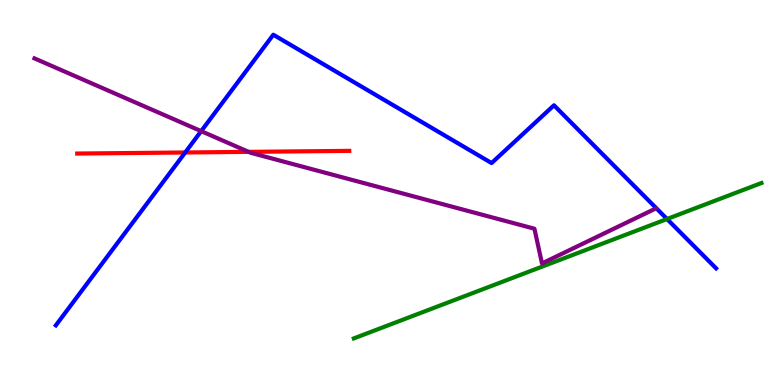[{'lines': ['blue', 'red'], 'intersections': [{'x': 2.39, 'y': 6.04}]}, {'lines': ['green', 'red'], 'intersections': []}, {'lines': ['purple', 'red'], 'intersections': [{'x': 3.21, 'y': 6.06}]}, {'lines': ['blue', 'green'], 'intersections': [{'x': 8.61, 'y': 4.31}]}, {'lines': ['blue', 'purple'], 'intersections': [{'x': 2.6, 'y': 6.59}]}, {'lines': ['green', 'purple'], 'intersections': []}]